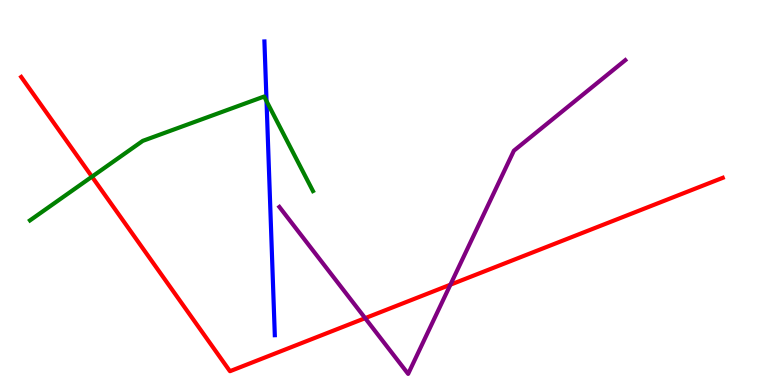[{'lines': ['blue', 'red'], 'intersections': []}, {'lines': ['green', 'red'], 'intersections': [{'x': 1.19, 'y': 5.41}]}, {'lines': ['purple', 'red'], 'intersections': [{'x': 4.71, 'y': 1.74}, {'x': 5.81, 'y': 2.61}]}, {'lines': ['blue', 'green'], 'intersections': [{'x': 3.44, 'y': 7.37}]}, {'lines': ['blue', 'purple'], 'intersections': []}, {'lines': ['green', 'purple'], 'intersections': []}]